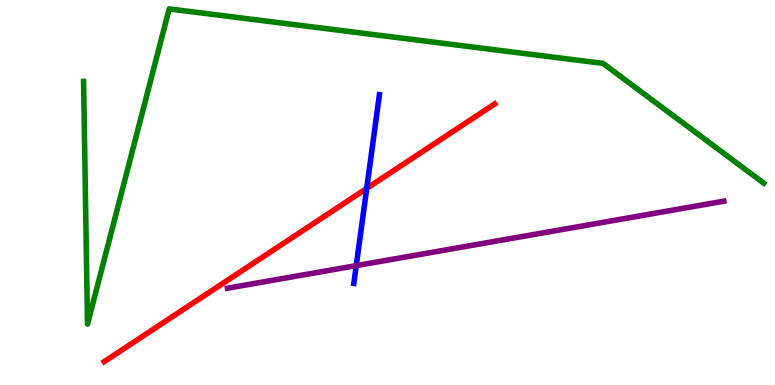[{'lines': ['blue', 'red'], 'intersections': [{'x': 4.73, 'y': 5.11}]}, {'lines': ['green', 'red'], 'intersections': []}, {'lines': ['purple', 'red'], 'intersections': []}, {'lines': ['blue', 'green'], 'intersections': []}, {'lines': ['blue', 'purple'], 'intersections': [{'x': 4.6, 'y': 3.1}]}, {'lines': ['green', 'purple'], 'intersections': []}]